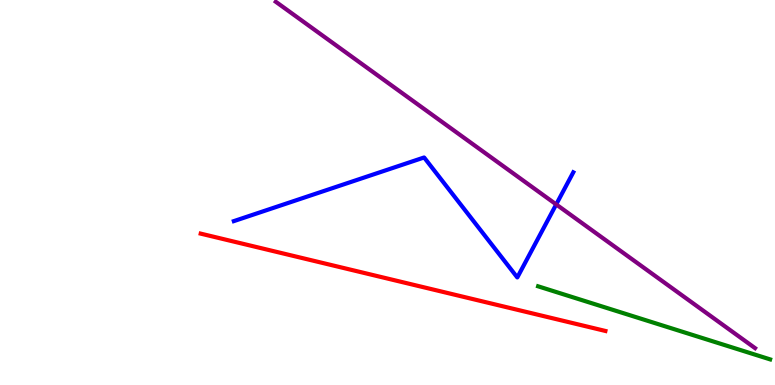[{'lines': ['blue', 'red'], 'intersections': []}, {'lines': ['green', 'red'], 'intersections': []}, {'lines': ['purple', 'red'], 'intersections': []}, {'lines': ['blue', 'green'], 'intersections': []}, {'lines': ['blue', 'purple'], 'intersections': [{'x': 7.18, 'y': 4.69}]}, {'lines': ['green', 'purple'], 'intersections': []}]